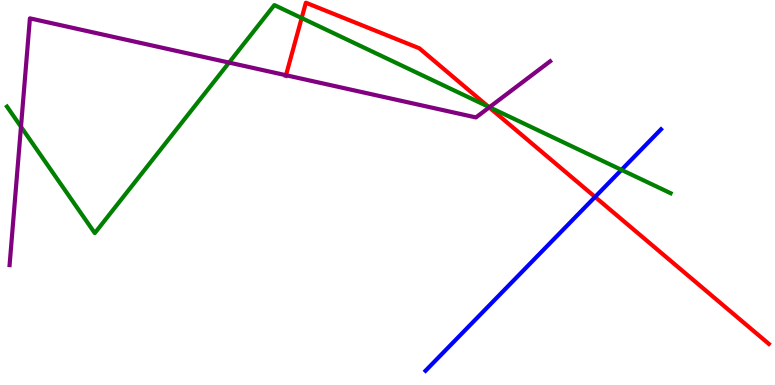[{'lines': ['blue', 'red'], 'intersections': [{'x': 7.68, 'y': 4.89}]}, {'lines': ['green', 'red'], 'intersections': [{'x': 3.89, 'y': 9.53}, {'x': 6.3, 'y': 7.23}]}, {'lines': ['purple', 'red'], 'intersections': [{'x': 3.69, 'y': 8.05}, {'x': 6.31, 'y': 7.21}]}, {'lines': ['blue', 'green'], 'intersections': [{'x': 8.02, 'y': 5.59}]}, {'lines': ['blue', 'purple'], 'intersections': []}, {'lines': ['green', 'purple'], 'intersections': [{'x': 0.271, 'y': 6.71}, {'x': 2.96, 'y': 8.37}, {'x': 6.32, 'y': 7.22}]}]